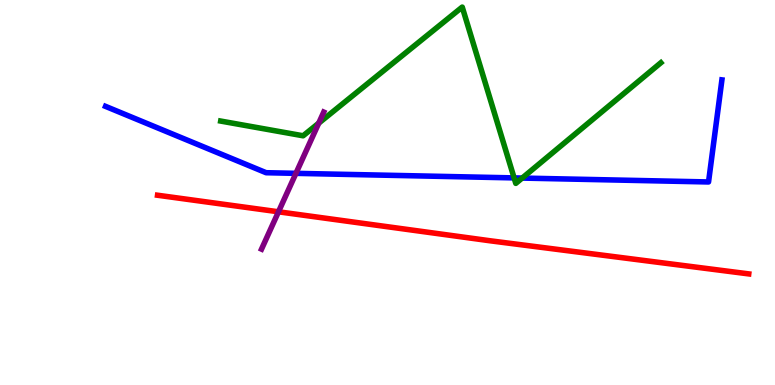[{'lines': ['blue', 'red'], 'intersections': []}, {'lines': ['green', 'red'], 'intersections': []}, {'lines': ['purple', 'red'], 'intersections': [{'x': 3.59, 'y': 4.5}]}, {'lines': ['blue', 'green'], 'intersections': [{'x': 6.63, 'y': 5.38}, {'x': 6.74, 'y': 5.37}]}, {'lines': ['blue', 'purple'], 'intersections': [{'x': 3.82, 'y': 5.5}]}, {'lines': ['green', 'purple'], 'intersections': [{'x': 4.11, 'y': 6.8}]}]